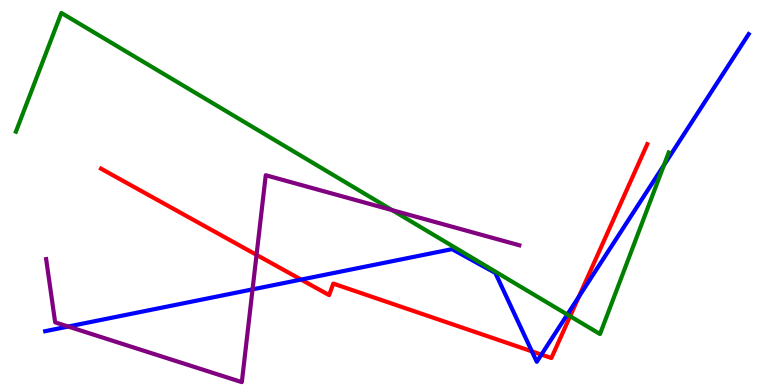[{'lines': ['blue', 'red'], 'intersections': [{'x': 3.89, 'y': 2.74}, {'x': 6.86, 'y': 0.874}, {'x': 6.99, 'y': 0.789}, {'x': 7.47, 'y': 2.29}]}, {'lines': ['green', 'red'], 'intersections': [{'x': 7.36, 'y': 1.79}]}, {'lines': ['purple', 'red'], 'intersections': [{'x': 3.31, 'y': 3.38}]}, {'lines': ['blue', 'green'], 'intersections': [{'x': 7.32, 'y': 1.83}, {'x': 8.57, 'y': 5.71}]}, {'lines': ['blue', 'purple'], 'intersections': [{'x': 0.88, 'y': 1.52}, {'x': 3.26, 'y': 2.48}]}, {'lines': ['green', 'purple'], 'intersections': [{'x': 5.06, 'y': 4.54}]}]